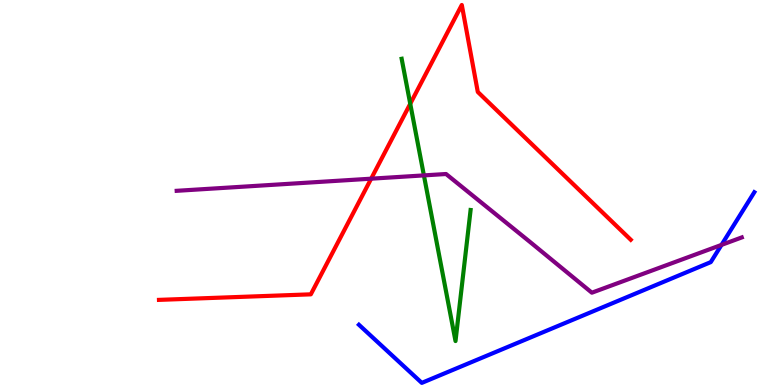[{'lines': ['blue', 'red'], 'intersections': []}, {'lines': ['green', 'red'], 'intersections': [{'x': 5.29, 'y': 7.3}]}, {'lines': ['purple', 'red'], 'intersections': [{'x': 4.79, 'y': 5.36}]}, {'lines': ['blue', 'green'], 'intersections': []}, {'lines': ['blue', 'purple'], 'intersections': [{'x': 9.31, 'y': 3.64}]}, {'lines': ['green', 'purple'], 'intersections': [{'x': 5.47, 'y': 5.44}]}]